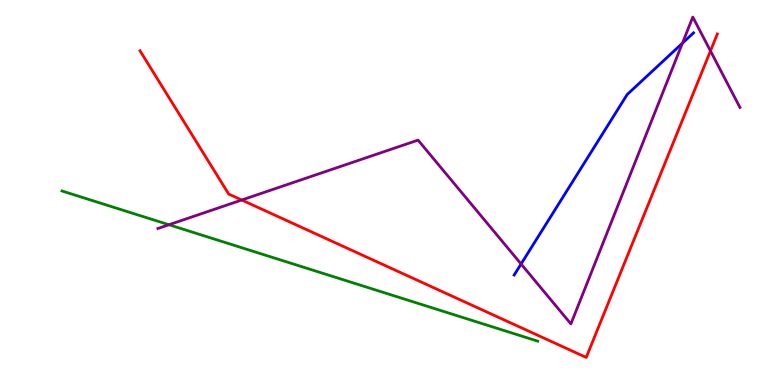[{'lines': ['blue', 'red'], 'intersections': []}, {'lines': ['green', 'red'], 'intersections': []}, {'lines': ['purple', 'red'], 'intersections': [{'x': 3.12, 'y': 4.8}, {'x': 9.17, 'y': 8.68}]}, {'lines': ['blue', 'green'], 'intersections': []}, {'lines': ['blue', 'purple'], 'intersections': [{'x': 6.72, 'y': 3.14}, {'x': 8.81, 'y': 8.88}]}, {'lines': ['green', 'purple'], 'intersections': [{'x': 2.18, 'y': 4.16}]}]